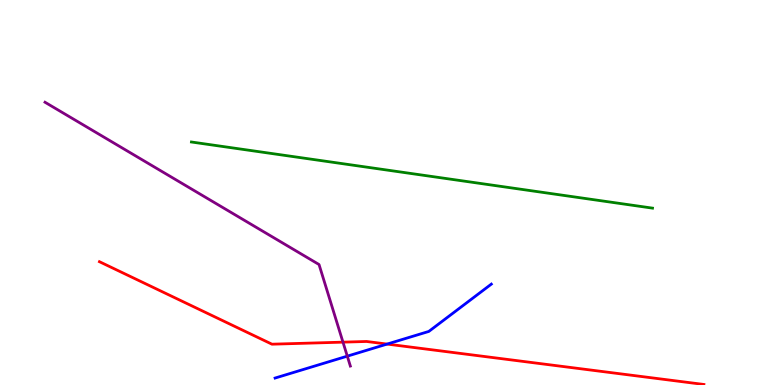[{'lines': ['blue', 'red'], 'intersections': [{'x': 4.99, 'y': 1.06}]}, {'lines': ['green', 'red'], 'intersections': []}, {'lines': ['purple', 'red'], 'intersections': [{'x': 4.43, 'y': 1.11}]}, {'lines': ['blue', 'green'], 'intersections': []}, {'lines': ['blue', 'purple'], 'intersections': [{'x': 4.48, 'y': 0.749}]}, {'lines': ['green', 'purple'], 'intersections': []}]